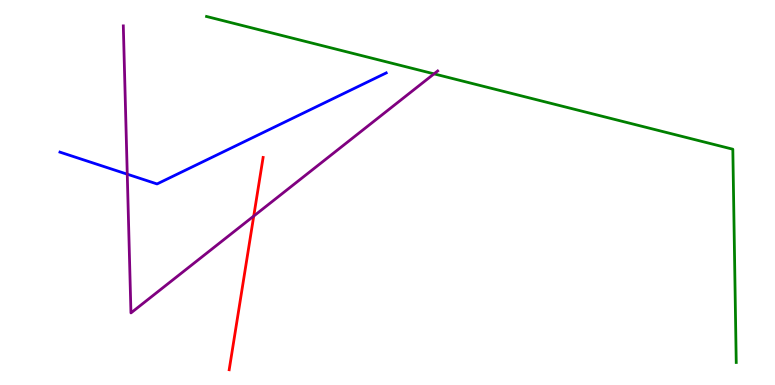[{'lines': ['blue', 'red'], 'intersections': []}, {'lines': ['green', 'red'], 'intersections': []}, {'lines': ['purple', 'red'], 'intersections': [{'x': 3.27, 'y': 4.39}]}, {'lines': ['blue', 'green'], 'intersections': []}, {'lines': ['blue', 'purple'], 'intersections': [{'x': 1.64, 'y': 5.48}]}, {'lines': ['green', 'purple'], 'intersections': [{'x': 5.6, 'y': 8.08}]}]